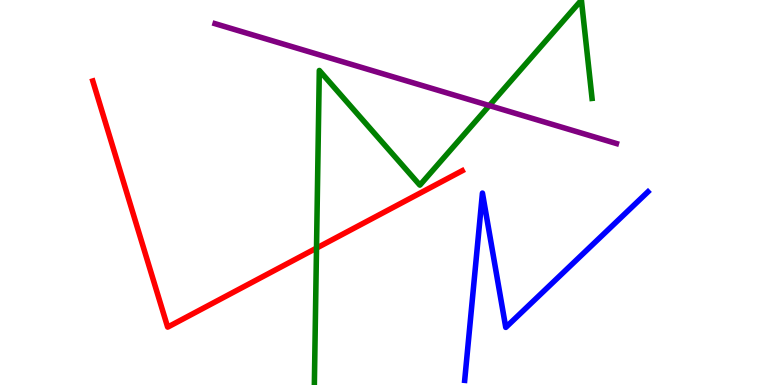[{'lines': ['blue', 'red'], 'intersections': []}, {'lines': ['green', 'red'], 'intersections': [{'x': 4.08, 'y': 3.56}]}, {'lines': ['purple', 'red'], 'intersections': []}, {'lines': ['blue', 'green'], 'intersections': []}, {'lines': ['blue', 'purple'], 'intersections': []}, {'lines': ['green', 'purple'], 'intersections': [{'x': 6.31, 'y': 7.26}]}]